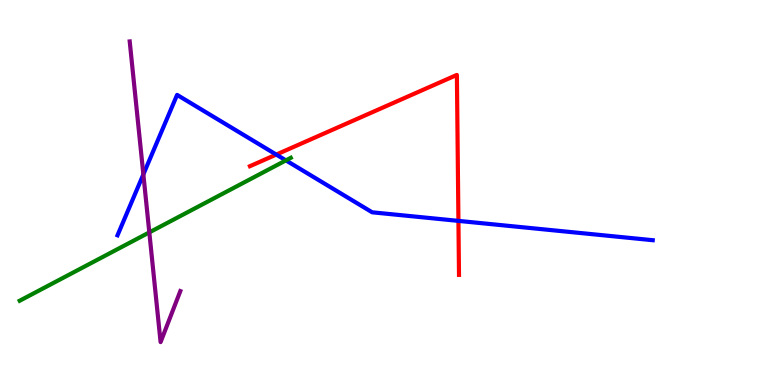[{'lines': ['blue', 'red'], 'intersections': [{'x': 3.56, 'y': 5.99}, {'x': 5.92, 'y': 4.26}]}, {'lines': ['green', 'red'], 'intersections': []}, {'lines': ['purple', 'red'], 'intersections': []}, {'lines': ['blue', 'green'], 'intersections': [{'x': 3.69, 'y': 5.83}]}, {'lines': ['blue', 'purple'], 'intersections': [{'x': 1.85, 'y': 5.47}]}, {'lines': ['green', 'purple'], 'intersections': [{'x': 1.93, 'y': 3.96}]}]